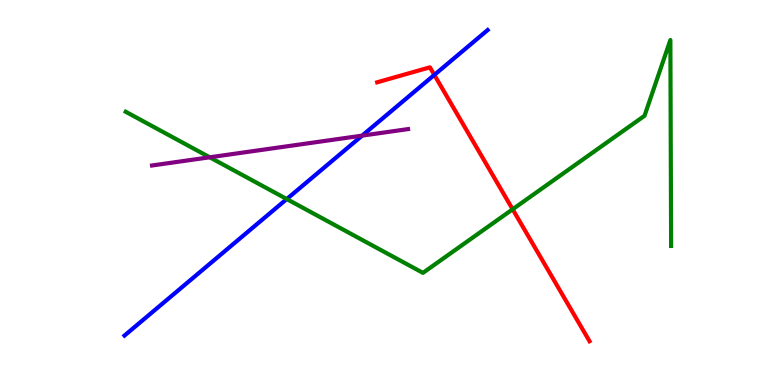[{'lines': ['blue', 'red'], 'intersections': [{'x': 5.6, 'y': 8.05}]}, {'lines': ['green', 'red'], 'intersections': [{'x': 6.61, 'y': 4.56}]}, {'lines': ['purple', 'red'], 'intersections': []}, {'lines': ['blue', 'green'], 'intersections': [{'x': 3.7, 'y': 4.83}]}, {'lines': ['blue', 'purple'], 'intersections': [{'x': 4.67, 'y': 6.48}]}, {'lines': ['green', 'purple'], 'intersections': [{'x': 2.71, 'y': 5.91}]}]